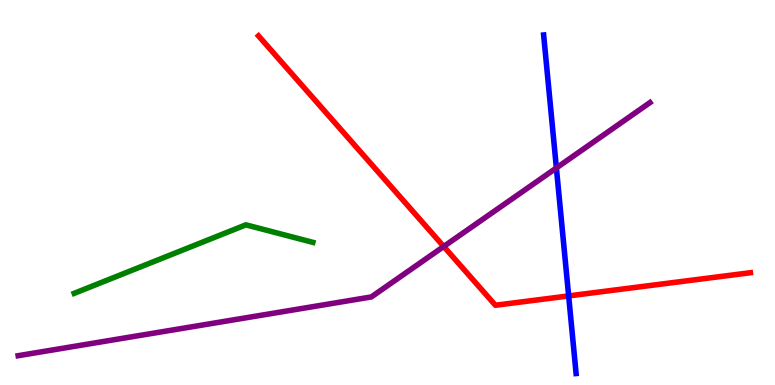[{'lines': ['blue', 'red'], 'intersections': [{'x': 7.34, 'y': 2.31}]}, {'lines': ['green', 'red'], 'intersections': []}, {'lines': ['purple', 'red'], 'intersections': [{'x': 5.73, 'y': 3.6}]}, {'lines': ['blue', 'green'], 'intersections': []}, {'lines': ['blue', 'purple'], 'intersections': [{'x': 7.18, 'y': 5.64}]}, {'lines': ['green', 'purple'], 'intersections': []}]